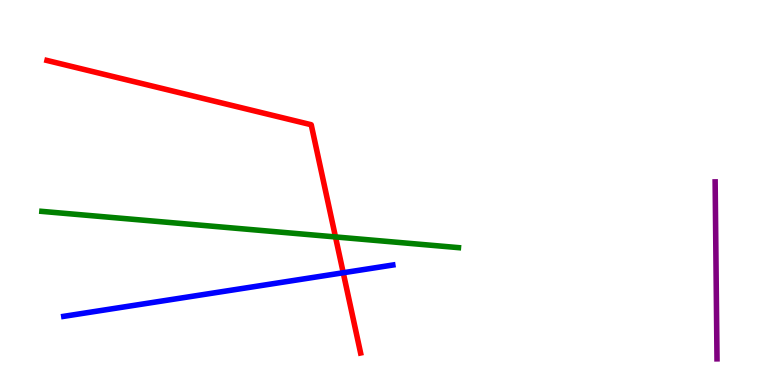[{'lines': ['blue', 'red'], 'intersections': [{'x': 4.43, 'y': 2.92}]}, {'lines': ['green', 'red'], 'intersections': [{'x': 4.33, 'y': 3.85}]}, {'lines': ['purple', 'red'], 'intersections': []}, {'lines': ['blue', 'green'], 'intersections': []}, {'lines': ['blue', 'purple'], 'intersections': []}, {'lines': ['green', 'purple'], 'intersections': []}]